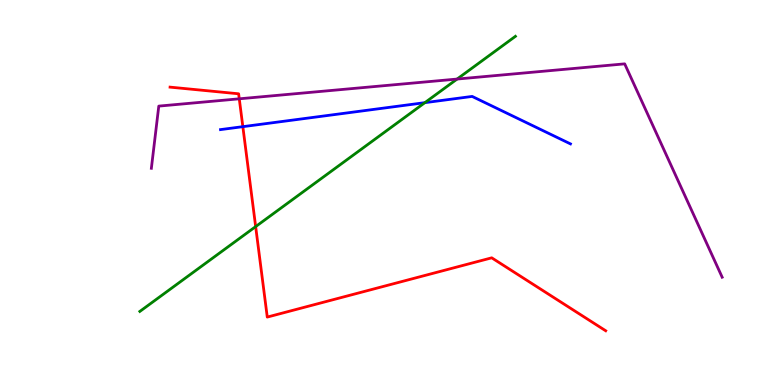[{'lines': ['blue', 'red'], 'intersections': [{'x': 3.13, 'y': 6.71}]}, {'lines': ['green', 'red'], 'intersections': [{'x': 3.3, 'y': 4.11}]}, {'lines': ['purple', 'red'], 'intersections': [{'x': 3.09, 'y': 7.43}]}, {'lines': ['blue', 'green'], 'intersections': [{'x': 5.48, 'y': 7.33}]}, {'lines': ['blue', 'purple'], 'intersections': []}, {'lines': ['green', 'purple'], 'intersections': [{'x': 5.9, 'y': 7.95}]}]